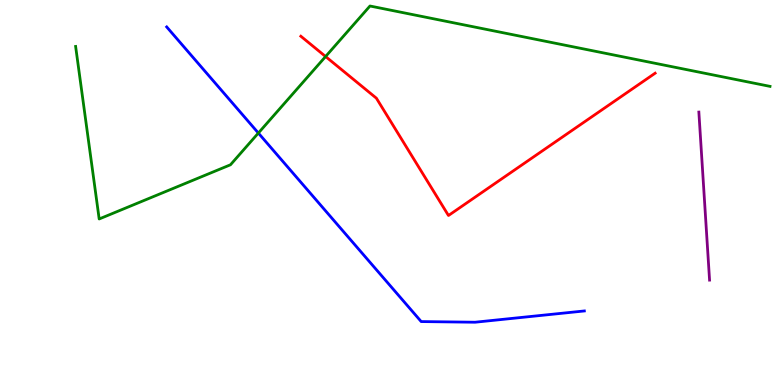[{'lines': ['blue', 'red'], 'intersections': []}, {'lines': ['green', 'red'], 'intersections': [{'x': 4.2, 'y': 8.53}]}, {'lines': ['purple', 'red'], 'intersections': []}, {'lines': ['blue', 'green'], 'intersections': [{'x': 3.33, 'y': 6.54}]}, {'lines': ['blue', 'purple'], 'intersections': []}, {'lines': ['green', 'purple'], 'intersections': []}]